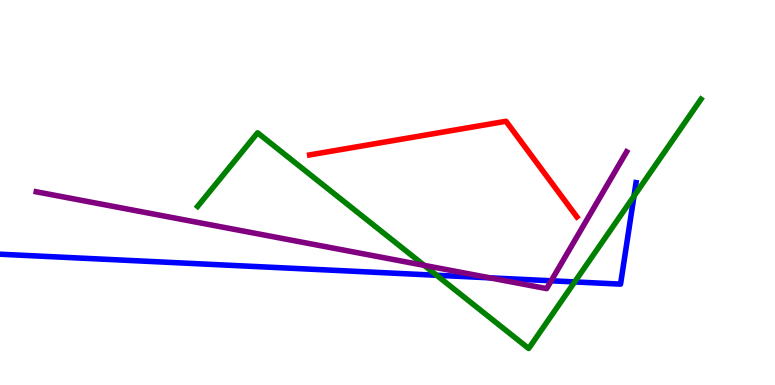[{'lines': ['blue', 'red'], 'intersections': []}, {'lines': ['green', 'red'], 'intersections': []}, {'lines': ['purple', 'red'], 'intersections': []}, {'lines': ['blue', 'green'], 'intersections': [{'x': 5.63, 'y': 2.85}, {'x': 7.42, 'y': 2.68}, {'x': 8.18, 'y': 4.9}]}, {'lines': ['blue', 'purple'], 'intersections': [{'x': 6.32, 'y': 2.78}, {'x': 7.11, 'y': 2.71}]}, {'lines': ['green', 'purple'], 'intersections': [{'x': 5.47, 'y': 3.11}]}]